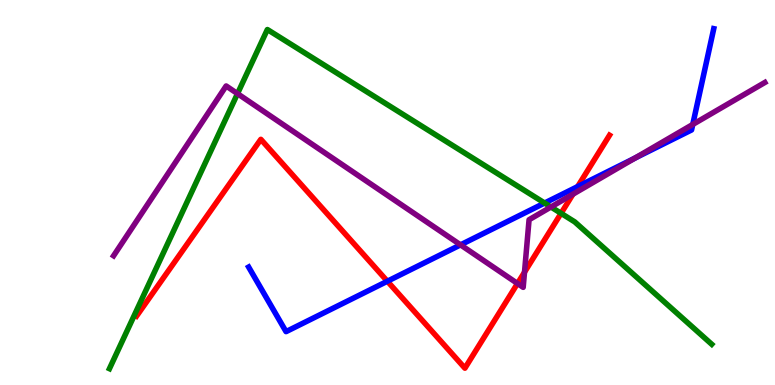[{'lines': ['blue', 'red'], 'intersections': [{'x': 5.0, 'y': 2.7}, {'x': 7.45, 'y': 5.15}]}, {'lines': ['green', 'red'], 'intersections': [{'x': 7.24, 'y': 4.46}]}, {'lines': ['purple', 'red'], 'intersections': [{'x': 6.68, 'y': 2.64}, {'x': 6.77, 'y': 2.93}, {'x': 7.39, 'y': 4.96}]}, {'lines': ['blue', 'green'], 'intersections': [{'x': 7.03, 'y': 4.73}]}, {'lines': ['blue', 'purple'], 'intersections': [{'x': 5.94, 'y': 3.64}, {'x': 8.19, 'y': 5.89}, {'x': 8.94, 'y': 6.77}]}, {'lines': ['green', 'purple'], 'intersections': [{'x': 3.06, 'y': 7.57}, {'x': 7.11, 'y': 4.62}]}]